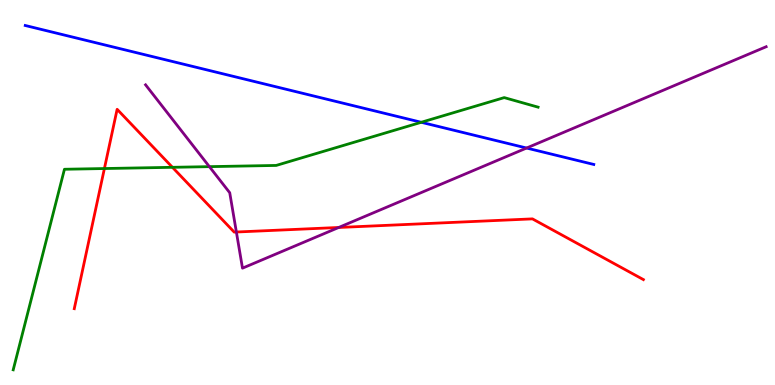[{'lines': ['blue', 'red'], 'intersections': []}, {'lines': ['green', 'red'], 'intersections': [{'x': 1.35, 'y': 5.62}, {'x': 2.23, 'y': 5.65}]}, {'lines': ['purple', 'red'], 'intersections': [{'x': 3.05, 'y': 3.97}, {'x': 4.37, 'y': 4.09}]}, {'lines': ['blue', 'green'], 'intersections': [{'x': 5.44, 'y': 6.82}]}, {'lines': ['blue', 'purple'], 'intersections': [{'x': 6.79, 'y': 6.16}]}, {'lines': ['green', 'purple'], 'intersections': [{'x': 2.7, 'y': 5.67}]}]